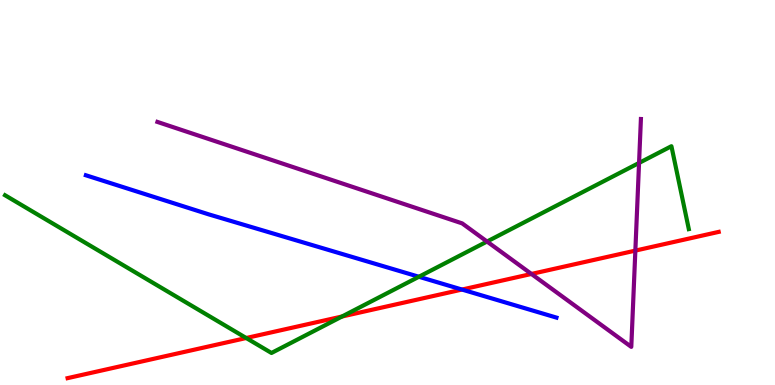[{'lines': ['blue', 'red'], 'intersections': [{'x': 5.96, 'y': 2.48}]}, {'lines': ['green', 'red'], 'intersections': [{'x': 3.18, 'y': 1.22}, {'x': 4.41, 'y': 1.78}]}, {'lines': ['purple', 'red'], 'intersections': [{'x': 6.86, 'y': 2.88}, {'x': 8.2, 'y': 3.49}]}, {'lines': ['blue', 'green'], 'intersections': [{'x': 5.41, 'y': 2.81}]}, {'lines': ['blue', 'purple'], 'intersections': []}, {'lines': ['green', 'purple'], 'intersections': [{'x': 6.28, 'y': 3.73}, {'x': 8.25, 'y': 5.77}]}]